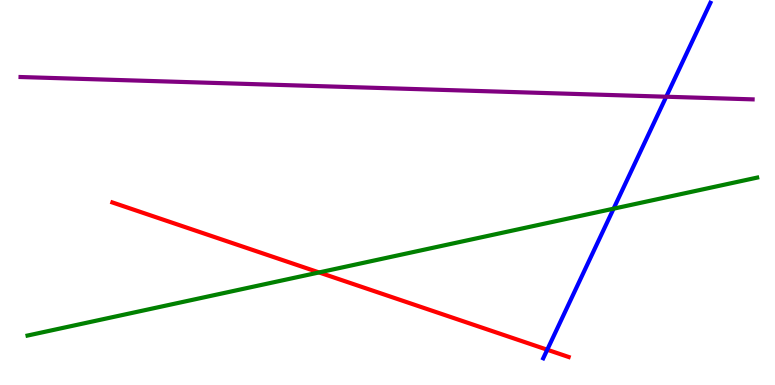[{'lines': ['blue', 'red'], 'intersections': [{'x': 7.06, 'y': 0.916}]}, {'lines': ['green', 'red'], 'intersections': [{'x': 4.12, 'y': 2.92}]}, {'lines': ['purple', 'red'], 'intersections': []}, {'lines': ['blue', 'green'], 'intersections': [{'x': 7.92, 'y': 4.58}]}, {'lines': ['blue', 'purple'], 'intersections': [{'x': 8.6, 'y': 7.49}]}, {'lines': ['green', 'purple'], 'intersections': []}]